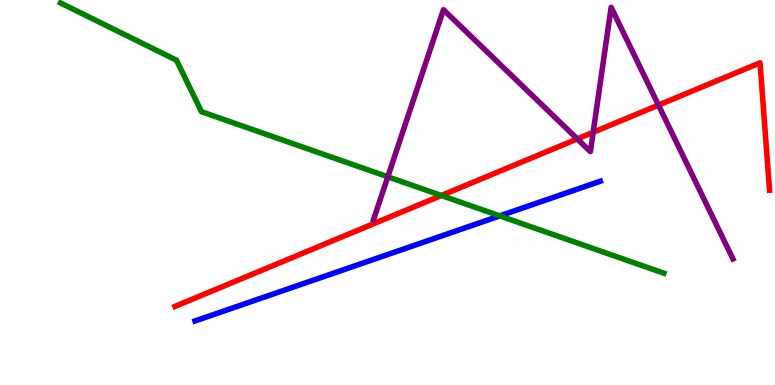[{'lines': ['blue', 'red'], 'intersections': []}, {'lines': ['green', 'red'], 'intersections': [{'x': 5.7, 'y': 4.92}]}, {'lines': ['purple', 'red'], 'intersections': [{'x': 7.45, 'y': 6.39}, {'x': 7.65, 'y': 6.56}, {'x': 8.5, 'y': 7.27}]}, {'lines': ['blue', 'green'], 'intersections': [{'x': 6.45, 'y': 4.39}]}, {'lines': ['blue', 'purple'], 'intersections': []}, {'lines': ['green', 'purple'], 'intersections': [{'x': 5.0, 'y': 5.41}]}]